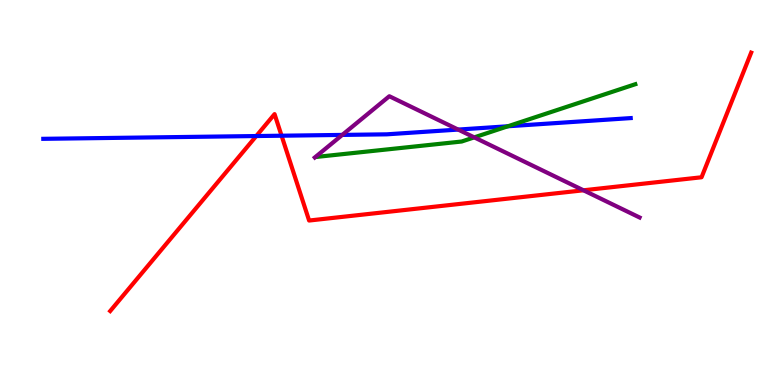[{'lines': ['blue', 'red'], 'intersections': [{'x': 3.31, 'y': 6.47}, {'x': 3.63, 'y': 6.48}]}, {'lines': ['green', 'red'], 'intersections': []}, {'lines': ['purple', 'red'], 'intersections': [{'x': 7.53, 'y': 5.06}]}, {'lines': ['blue', 'green'], 'intersections': [{'x': 6.55, 'y': 6.72}]}, {'lines': ['blue', 'purple'], 'intersections': [{'x': 4.42, 'y': 6.5}, {'x': 5.91, 'y': 6.63}]}, {'lines': ['green', 'purple'], 'intersections': [{'x': 6.12, 'y': 6.43}]}]